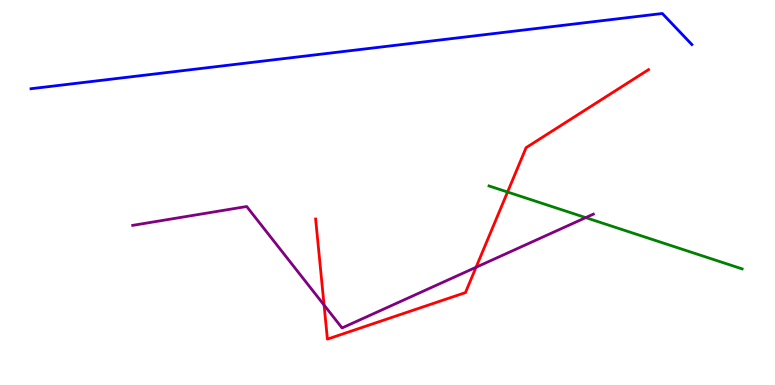[{'lines': ['blue', 'red'], 'intersections': []}, {'lines': ['green', 'red'], 'intersections': [{'x': 6.55, 'y': 5.01}]}, {'lines': ['purple', 'red'], 'intersections': [{'x': 4.18, 'y': 2.08}, {'x': 6.14, 'y': 3.06}]}, {'lines': ['blue', 'green'], 'intersections': []}, {'lines': ['blue', 'purple'], 'intersections': []}, {'lines': ['green', 'purple'], 'intersections': [{'x': 7.56, 'y': 4.35}]}]